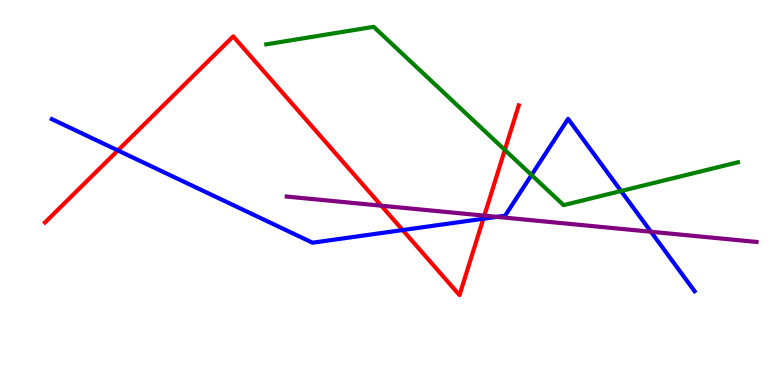[{'lines': ['blue', 'red'], 'intersections': [{'x': 1.52, 'y': 6.09}, {'x': 5.2, 'y': 4.02}, {'x': 6.24, 'y': 4.32}]}, {'lines': ['green', 'red'], 'intersections': [{'x': 6.51, 'y': 6.11}]}, {'lines': ['purple', 'red'], 'intersections': [{'x': 4.92, 'y': 4.66}, {'x': 6.25, 'y': 4.4}]}, {'lines': ['blue', 'green'], 'intersections': [{'x': 6.86, 'y': 5.45}, {'x': 8.01, 'y': 5.04}]}, {'lines': ['blue', 'purple'], 'intersections': [{'x': 6.41, 'y': 4.37}, {'x': 8.4, 'y': 3.98}]}, {'lines': ['green', 'purple'], 'intersections': []}]